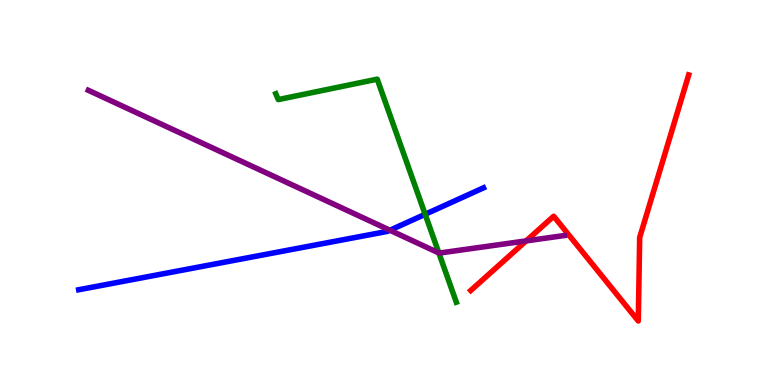[{'lines': ['blue', 'red'], 'intersections': []}, {'lines': ['green', 'red'], 'intersections': []}, {'lines': ['purple', 'red'], 'intersections': [{'x': 6.79, 'y': 3.74}]}, {'lines': ['blue', 'green'], 'intersections': [{'x': 5.49, 'y': 4.43}]}, {'lines': ['blue', 'purple'], 'intersections': [{'x': 5.03, 'y': 4.02}]}, {'lines': ['green', 'purple'], 'intersections': [{'x': 5.66, 'y': 3.43}]}]